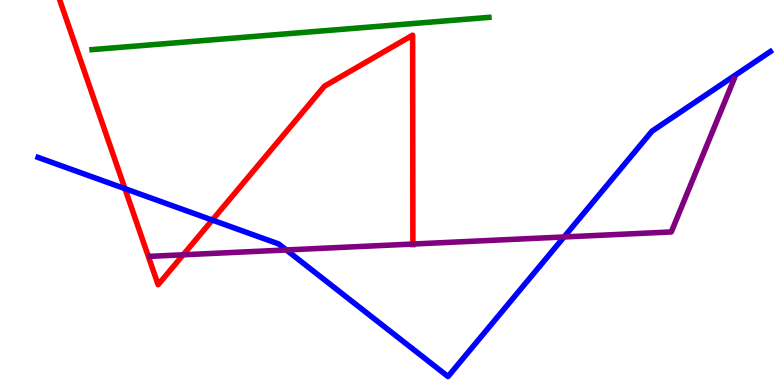[{'lines': ['blue', 'red'], 'intersections': [{'x': 1.61, 'y': 5.1}, {'x': 2.74, 'y': 4.28}]}, {'lines': ['green', 'red'], 'intersections': []}, {'lines': ['purple', 'red'], 'intersections': [{'x': 2.36, 'y': 3.38}, {'x': 5.33, 'y': 3.66}]}, {'lines': ['blue', 'green'], 'intersections': []}, {'lines': ['blue', 'purple'], 'intersections': [{'x': 3.69, 'y': 3.51}, {'x': 7.28, 'y': 3.85}]}, {'lines': ['green', 'purple'], 'intersections': []}]